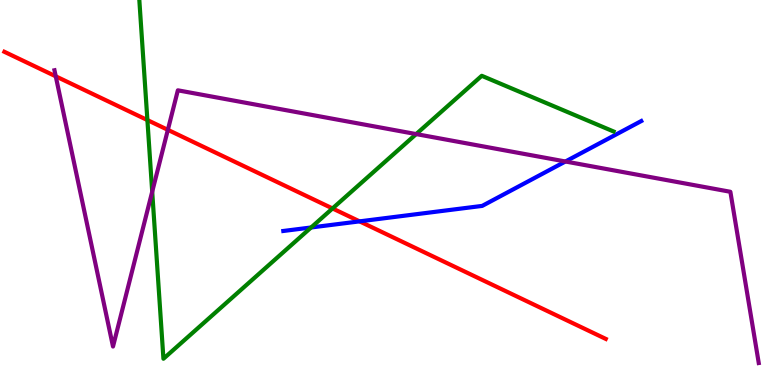[{'lines': ['blue', 'red'], 'intersections': [{'x': 4.64, 'y': 4.25}]}, {'lines': ['green', 'red'], 'intersections': [{'x': 1.9, 'y': 6.88}, {'x': 4.29, 'y': 4.59}]}, {'lines': ['purple', 'red'], 'intersections': [{'x': 0.719, 'y': 8.02}, {'x': 2.17, 'y': 6.63}]}, {'lines': ['blue', 'green'], 'intersections': [{'x': 4.01, 'y': 4.09}]}, {'lines': ['blue', 'purple'], 'intersections': [{'x': 7.3, 'y': 5.81}]}, {'lines': ['green', 'purple'], 'intersections': [{'x': 1.96, 'y': 5.02}, {'x': 5.37, 'y': 6.52}]}]